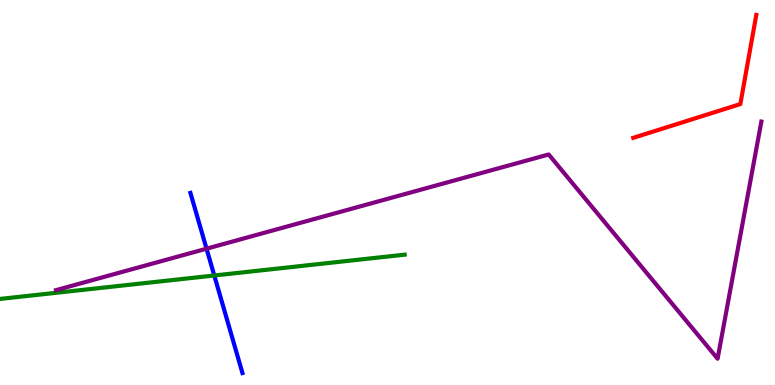[{'lines': ['blue', 'red'], 'intersections': []}, {'lines': ['green', 'red'], 'intersections': []}, {'lines': ['purple', 'red'], 'intersections': []}, {'lines': ['blue', 'green'], 'intersections': [{'x': 2.76, 'y': 2.84}]}, {'lines': ['blue', 'purple'], 'intersections': [{'x': 2.66, 'y': 3.54}]}, {'lines': ['green', 'purple'], 'intersections': []}]